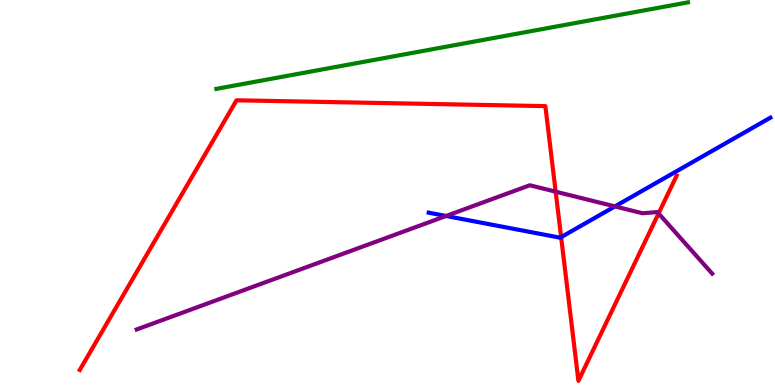[{'lines': ['blue', 'red'], 'intersections': [{'x': 7.24, 'y': 3.84}]}, {'lines': ['green', 'red'], 'intersections': []}, {'lines': ['purple', 'red'], 'intersections': [{'x': 7.17, 'y': 5.02}, {'x': 8.5, 'y': 4.46}]}, {'lines': ['blue', 'green'], 'intersections': []}, {'lines': ['blue', 'purple'], 'intersections': [{'x': 5.76, 'y': 4.39}, {'x': 7.93, 'y': 4.64}]}, {'lines': ['green', 'purple'], 'intersections': []}]